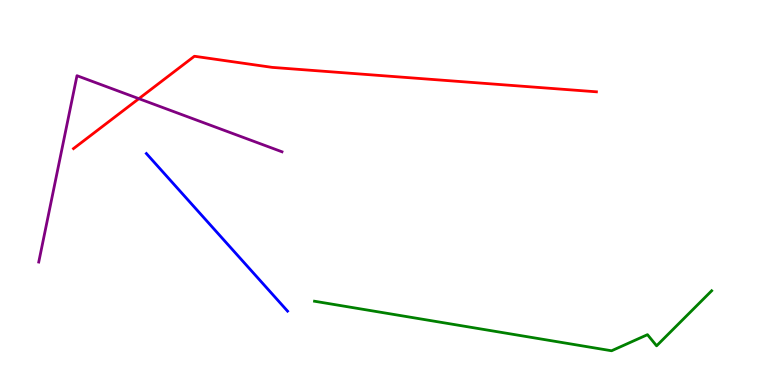[{'lines': ['blue', 'red'], 'intersections': []}, {'lines': ['green', 'red'], 'intersections': []}, {'lines': ['purple', 'red'], 'intersections': [{'x': 1.79, 'y': 7.44}]}, {'lines': ['blue', 'green'], 'intersections': []}, {'lines': ['blue', 'purple'], 'intersections': []}, {'lines': ['green', 'purple'], 'intersections': []}]